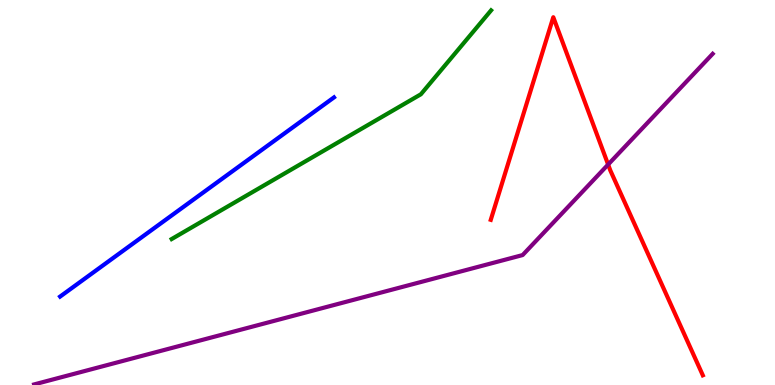[{'lines': ['blue', 'red'], 'intersections': []}, {'lines': ['green', 'red'], 'intersections': []}, {'lines': ['purple', 'red'], 'intersections': [{'x': 7.85, 'y': 5.73}]}, {'lines': ['blue', 'green'], 'intersections': []}, {'lines': ['blue', 'purple'], 'intersections': []}, {'lines': ['green', 'purple'], 'intersections': []}]